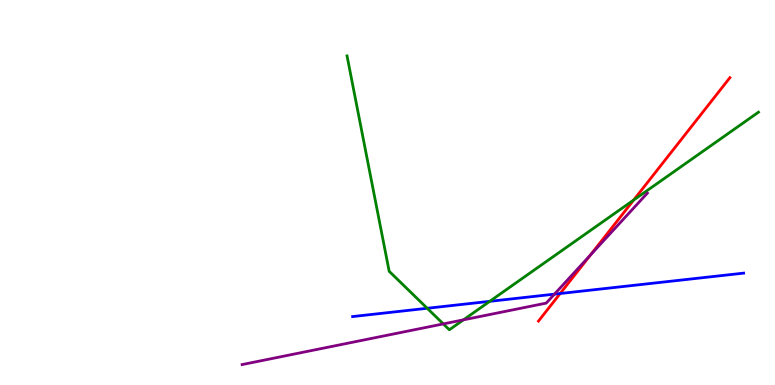[{'lines': ['blue', 'red'], 'intersections': [{'x': 7.23, 'y': 2.38}]}, {'lines': ['green', 'red'], 'intersections': [{'x': 8.18, 'y': 4.8}]}, {'lines': ['purple', 'red'], 'intersections': [{'x': 7.62, 'y': 3.38}]}, {'lines': ['blue', 'green'], 'intersections': [{'x': 5.51, 'y': 1.99}, {'x': 6.32, 'y': 2.17}]}, {'lines': ['blue', 'purple'], 'intersections': [{'x': 7.15, 'y': 2.36}]}, {'lines': ['green', 'purple'], 'intersections': [{'x': 5.72, 'y': 1.59}, {'x': 5.98, 'y': 1.69}]}]